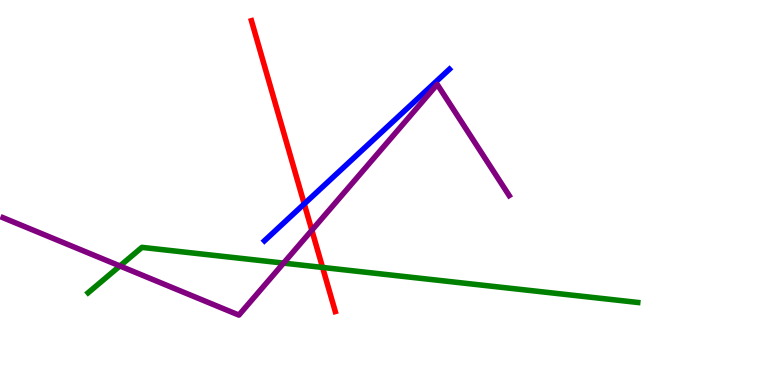[{'lines': ['blue', 'red'], 'intersections': [{'x': 3.93, 'y': 4.7}]}, {'lines': ['green', 'red'], 'intersections': [{'x': 4.16, 'y': 3.05}]}, {'lines': ['purple', 'red'], 'intersections': [{'x': 4.02, 'y': 4.02}]}, {'lines': ['blue', 'green'], 'intersections': []}, {'lines': ['blue', 'purple'], 'intersections': []}, {'lines': ['green', 'purple'], 'intersections': [{'x': 1.55, 'y': 3.09}, {'x': 3.66, 'y': 3.17}]}]